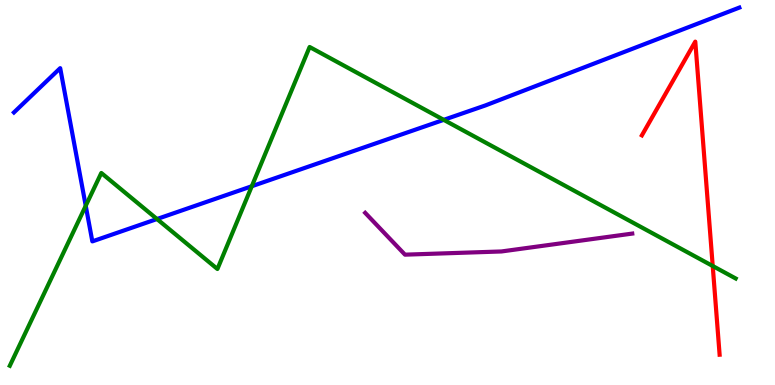[{'lines': ['blue', 'red'], 'intersections': []}, {'lines': ['green', 'red'], 'intersections': [{'x': 9.2, 'y': 3.09}]}, {'lines': ['purple', 'red'], 'intersections': []}, {'lines': ['blue', 'green'], 'intersections': [{'x': 1.11, 'y': 4.65}, {'x': 2.03, 'y': 4.31}, {'x': 3.25, 'y': 5.16}, {'x': 5.73, 'y': 6.89}]}, {'lines': ['blue', 'purple'], 'intersections': []}, {'lines': ['green', 'purple'], 'intersections': []}]